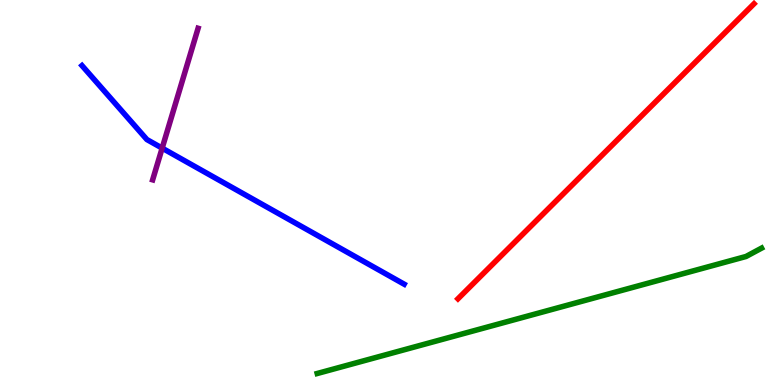[{'lines': ['blue', 'red'], 'intersections': []}, {'lines': ['green', 'red'], 'intersections': []}, {'lines': ['purple', 'red'], 'intersections': []}, {'lines': ['blue', 'green'], 'intersections': []}, {'lines': ['blue', 'purple'], 'intersections': [{'x': 2.09, 'y': 6.15}]}, {'lines': ['green', 'purple'], 'intersections': []}]